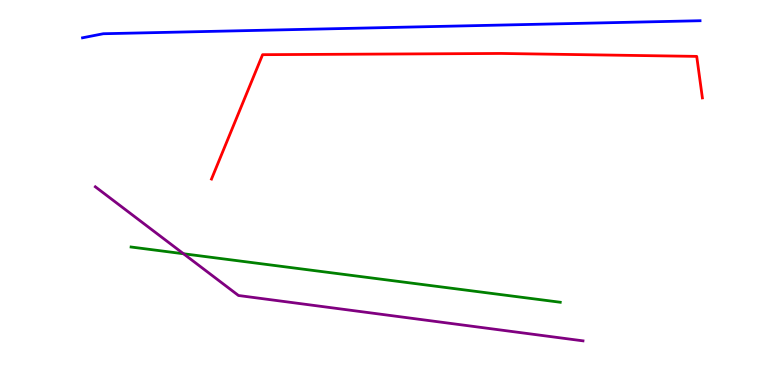[{'lines': ['blue', 'red'], 'intersections': []}, {'lines': ['green', 'red'], 'intersections': []}, {'lines': ['purple', 'red'], 'intersections': []}, {'lines': ['blue', 'green'], 'intersections': []}, {'lines': ['blue', 'purple'], 'intersections': []}, {'lines': ['green', 'purple'], 'intersections': [{'x': 2.37, 'y': 3.41}]}]